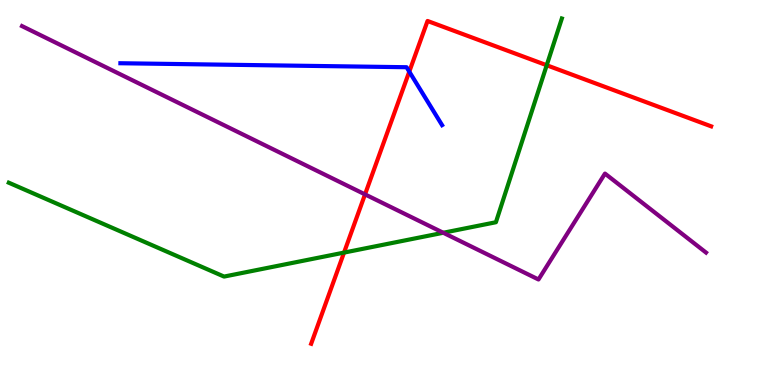[{'lines': ['blue', 'red'], 'intersections': [{'x': 5.28, 'y': 8.14}]}, {'lines': ['green', 'red'], 'intersections': [{'x': 4.44, 'y': 3.44}, {'x': 7.05, 'y': 8.31}]}, {'lines': ['purple', 'red'], 'intersections': [{'x': 4.71, 'y': 4.95}]}, {'lines': ['blue', 'green'], 'intersections': []}, {'lines': ['blue', 'purple'], 'intersections': []}, {'lines': ['green', 'purple'], 'intersections': [{'x': 5.72, 'y': 3.95}]}]